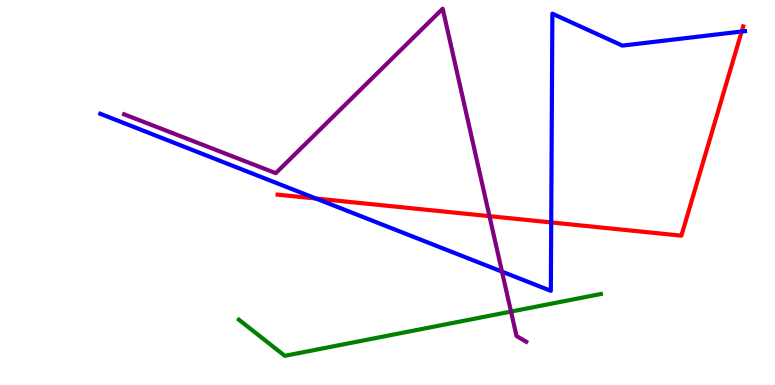[{'lines': ['blue', 'red'], 'intersections': [{'x': 4.08, 'y': 4.84}, {'x': 7.11, 'y': 4.22}, {'x': 9.57, 'y': 9.18}]}, {'lines': ['green', 'red'], 'intersections': []}, {'lines': ['purple', 'red'], 'intersections': [{'x': 6.32, 'y': 4.39}]}, {'lines': ['blue', 'green'], 'intersections': []}, {'lines': ['blue', 'purple'], 'intersections': [{'x': 6.48, 'y': 2.95}]}, {'lines': ['green', 'purple'], 'intersections': [{'x': 6.59, 'y': 1.91}]}]